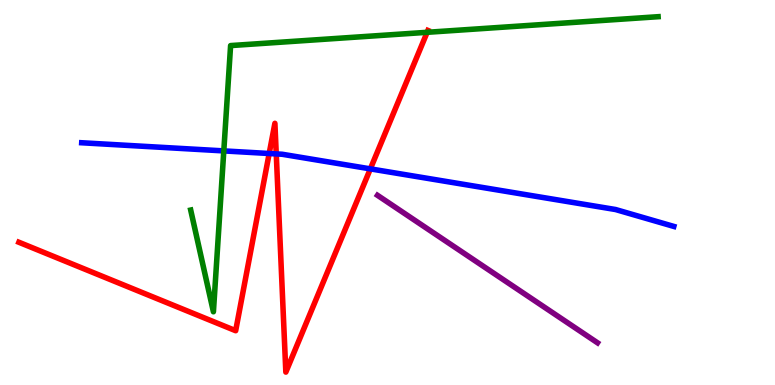[{'lines': ['blue', 'red'], 'intersections': [{'x': 3.47, 'y': 6.01}, {'x': 3.56, 'y': 6.0}, {'x': 4.78, 'y': 5.61}]}, {'lines': ['green', 'red'], 'intersections': [{'x': 5.51, 'y': 9.16}]}, {'lines': ['purple', 'red'], 'intersections': []}, {'lines': ['blue', 'green'], 'intersections': [{'x': 2.89, 'y': 6.08}]}, {'lines': ['blue', 'purple'], 'intersections': []}, {'lines': ['green', 'purple'], 'intersections': []}]